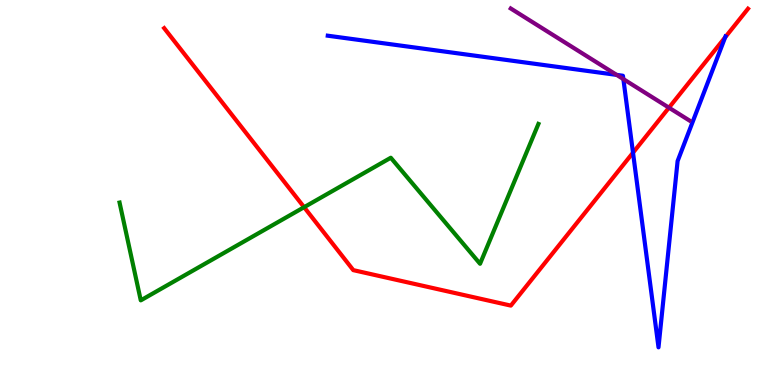[{'lines': ['blue', 'red'], 'intersections': [{'x': 8.17, 'y': 6.03}, {'x': 9.36, 'y': 9.03}]}, {'lines': ['green', 'red'], 'intersections': [{'x': 3.92, 'y': 4.62}]}, {'lines': ['purple', 'red'], 'intersections': [{'x': 8.63, 'y': 7.2}]}, {'lines': ['blue', 'green'], 'intersections': []}, {'lines': ['blue', 'purple'], 'intersections': [{'x': 7.96, 'y': 8.05}, {'x': 8.04, 'y': 7.95}]}, {'lines': ['green', 'purple'], 'intersections': []}]